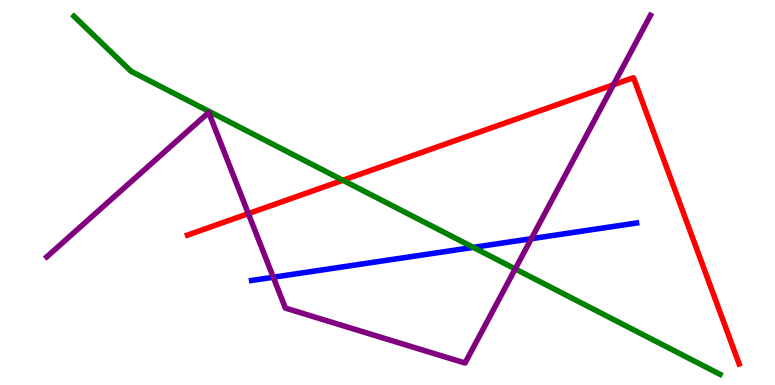[{'lines': ['blue', 'red'], 'intersections': []}, {'lines': ['green', 'red'], 'intersections': [{'x': 4.42, 'y': 5.32}]}, {'lines': ['purple', 'red'], 'intersections': [{'x': 3.2, 'y': 4.45}, {'x': 7.92, 'y': 7.8}]}, {'lines': ['blue', 'green'], 'intersections': [{'x': 6.11, 'y': 3.57}]}, {'lines': ['blue', 'purple'], 'intersections': [{'x': 3.53, 'y': 2.8}, {'x': 6.86, 'y': 3.8}]}, {'lines': ['green', 'purple'], 'intersections': [{'x': 6.65, 'y': 3.01}]}]